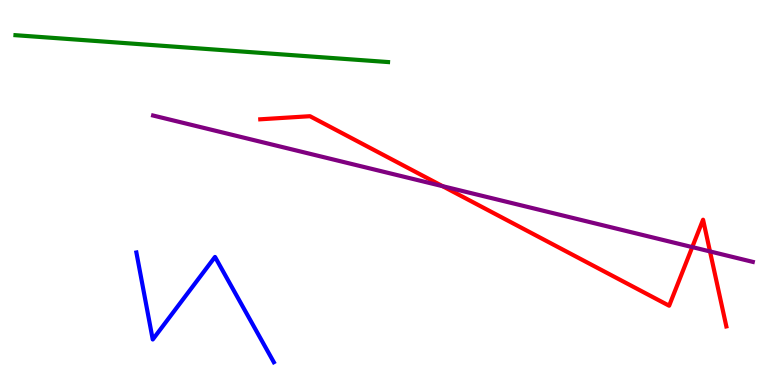[{'lines': ['blue', 'red'], 'intersections': []}, {'lines': ['green', 'red'], 'intersections': []}, {'lines': ['purple', 'red'], 'intersections': [{'x': 5.71, 'y': 5.16}, {'x': 8.93, 'y': 3.58}, {'x': 9.16, 'y': 3.47}]}, {'lines': ['blue', 'green'], 'intersections': []}, {'lines': ['blue', 'purple'], 'intersections': []}, {'lines': ['green', 'purple'], 'intersections': []}]